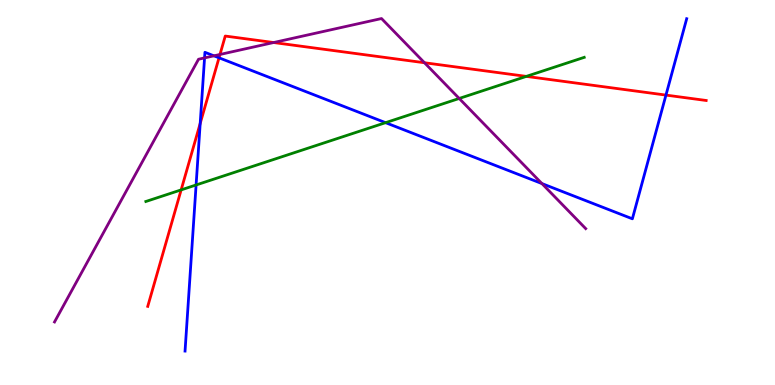[{'lines': ['blue', 'red'], 'intersections': [{'x': 2.58, 'y': 6.79}, {'x': 2.83, 'y': 8.5}, {'x': 8.59, 'y': 7.53}]}, {'lines': ['green', 'red'], 'intersections': [{'x': 2.34, 'y': 5.07}, {'x': 6.79, 'y': 8.02}]}, {'lines': ['purple', 'red'], 'intersections': [{'x': 2.84, 'y': 8.59}, {'x': 3.53, 'y': 8.9}, {'x': 5.48, 'y': 8.37}]}, {'lines': ['blue', 'green'], 'intersections': [{'x': 2.53, 'y': 5.2}, {'x': 4.98, 'y': 6.81}]}, {'lines': ['blue', 'purple'], 'intersections': [{'x': 2.64, 'y': 8.5}, {'x': 2.76, 'y': 8.55}, {'x': 6.99, 'y': 5.23}]}, {'lines': ['green', 'purple'], 'intersections': [{'x': 5.93, 'y': 7.44}]}]